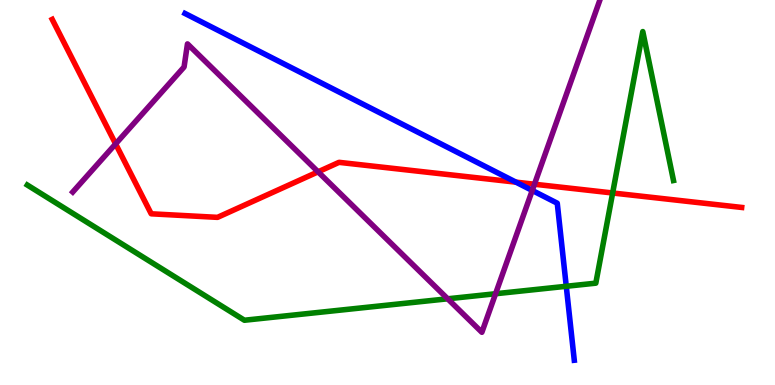[{'lines': ['blue', 'red'], 'intersections': [{'x': 6.66, 'y': 5.27}]}, {'lines': ['green', 'red'], 'intersections': [{'x': 7.91, 'y': 4.99}]}, {'lines': ['purple', 'red'], 'intersections': [{'x': 1.49, 'y': 6.26}, {'x': 4.1, 'y': 5.54}, {'x': 6.9, 'y': 5.21}]}, {'lines': ['blue', 'green'], 'intersections': [{'x': 7.31, 'y': 2.56}]}, {'lines': ['blue', 'purple'], 'intersections': [{'x': 6.87, 'y': 5.05}]}, {'lines': ['green', 'purple'], 'intersections': [{'x': 5.78, 'y': 2.24}, {'x': 6.39, 'y': 2.37}]}]